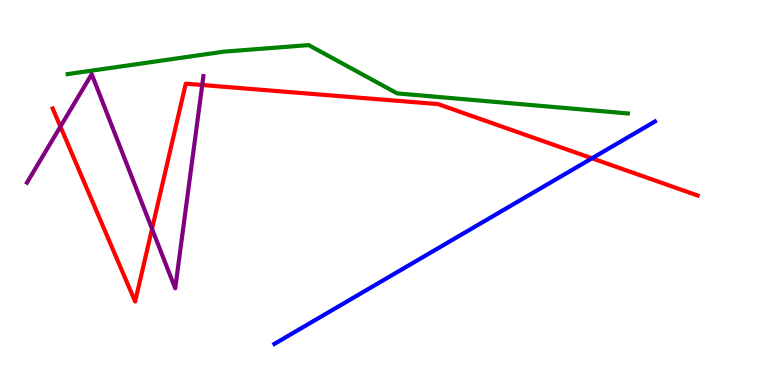[{'lines': ['blue', 'red'], 'intersections': [{'x': 7.64, 'y': 5.89}]}, {'lines': ['green', 'red'], 'intersections': []}, {'lines': ['purple', 'red'], 'intersections': [{'x': 0.78, 'y': 6.71}, {'x': 1.96, 'y': 4.06}, {'x': 2.61, 'y': 7.79}]}, {'lines': ['blue', 'green'], 'intersections': []}, {'lines': ['blue', 'purple'], 'intersections': []}, {'lines': ['green', 'purple'], 'intersections': []}]